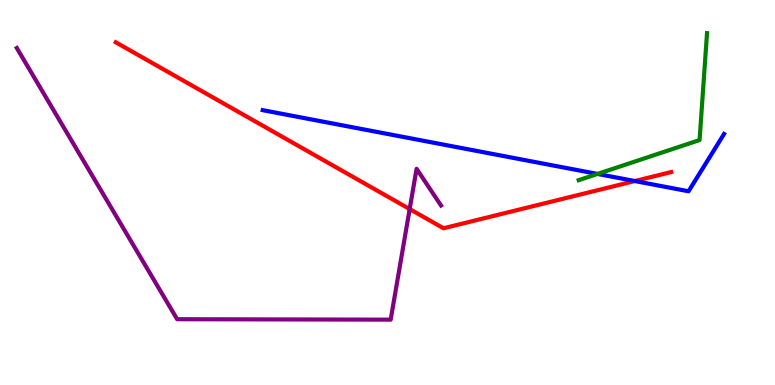[{'lines': ['blue', 'red'], 'intersections': [{'x': 8.19, 'y': 5.3}]}, {'lines': ['green', 'red'], 'intersections': []}, {'lines': ['purple', 'red'], 'intersections': [{'x': 5.29, 'y': 4.57}]}, {'lines': ['blue', 'green'], 'intersections': [{'x': 7.71, 'y': 5.48}]}, {'lines': ['blue', 'purple'], 'intersections': []}, {'lines': ['green', 'purple'], 'intersections': []}]